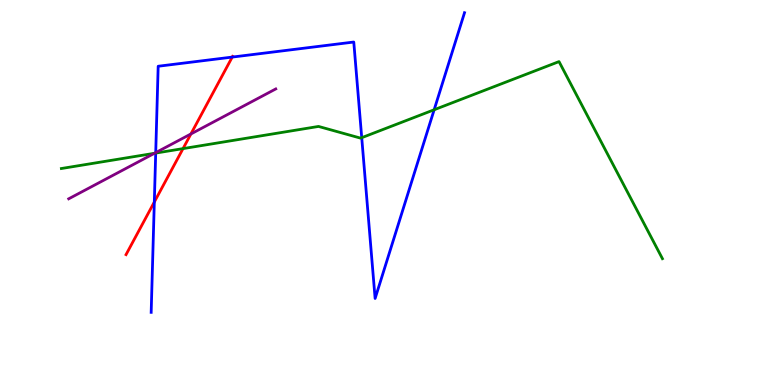[{'lines': ['blue', 'red'], 'intersections': [{'x': 1.99, 'y': 4.75}, {'x': 3.0, 'y': 8.52}]}, {'lines': ['green', 'red'], 'intersections': [{'x': 2.36, 'y': 6.14}]}, {'lines': ['purple', 'red'], 'intersections': [{'x': 2.46, 'y': 6.52}]}, {'lines': ['blue', 'green'], 'intersections': [{'x': 2.01, 'y': 6.02}, {'x': 4.67, 'y': 6.42}, {'x': 5.6, 'y': 7.15}]}, {'lines': ['blue', 'purple'], 'intersections': [{'x': 2.01, 'y': 6.04}]}, {'lines': ['green', 'purple'], 'intersections': [{'x': 1.99, 'y': 6.02}]}]